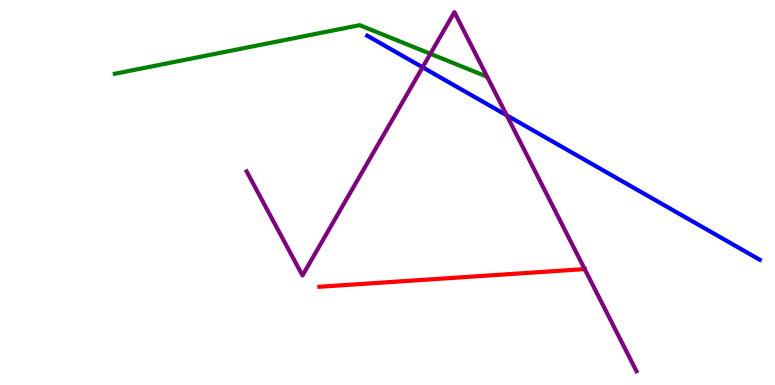[{'lines': ['blue', 'red'], 'intersections': []}, {'lines': ['green', 'red'], 'intersections': []}, {'lines': ['purple', 'red'], 'intersections': [{'x': 7.54, 'y': 3.01}]}, {'lines': ['blue', 'green'], 'intersections': []}, {'lines': ['blue', 'purple'], 'intersections': [{'x': 5.45, 'y': 8.25}, {'x': 6.54, 'y': 7.0}]}, {'lines': ['green', 'purple'], 'intersections': [{'x': 5.55, 'y': 8.6}]}]